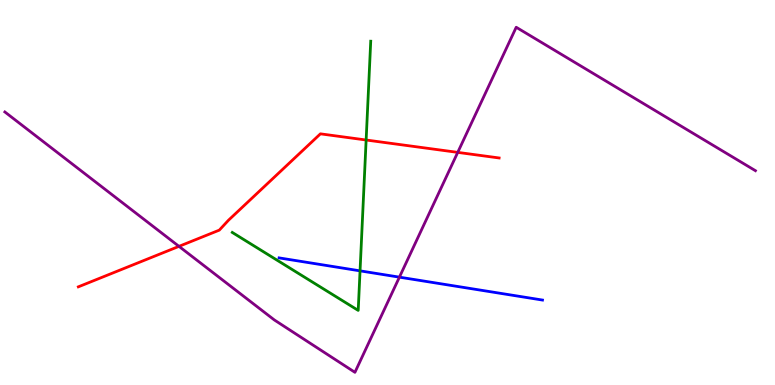[{'lines': ['blue', 'red'], 'intersections': []}, {'lines': ['green', 'red'], 'intersections': [{'x': 4.72, 'y': 6.36}]}, {'lines': ['purple', 'red'], 'intersections': [{'x': 2.31, 'y': 3.6}, {'x': 5.91, 'y': 6.04}]}, {'lines': ['blue', 'green'], 'intersections': [{'x': 4.65, 'y': 2.96}]}, {'lines': ['blue', 'purple'], 'intersections': [{'x': 5.15, 'y': 2.8}]}, {'lines': ['green', 'purple'], 'intersections': []}]